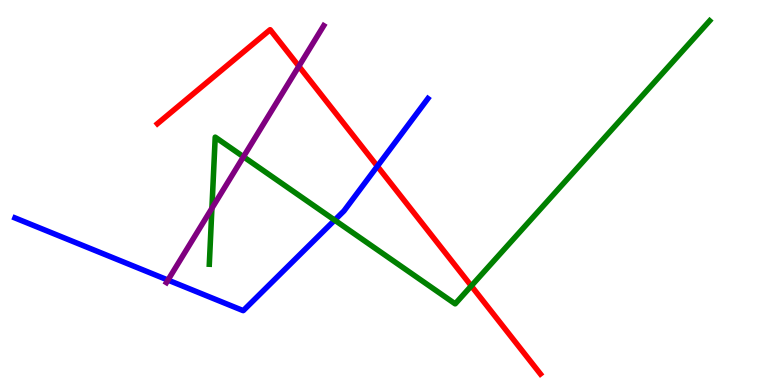[{'lines': ['blue', 'red'], 'intersections': [{'x': 4.87, 'y': 5.68}]}, {'lines': ['green', 'red'], 'intersections': [{'x': 6.08, 'y': 2.57}]}, {'lines': ['purple', 'red'], 'intersections': [{'x': 3.86, 'y': 8.28}]}, {'lines': ['blue', 'green'], 'intersections': [{'x': 4.32, 'y': 4.28}]}, {'lines': ['blue', 'purple'], 'intersections': [{'x': 2.17, 'y': 2.73}]}, {'lines': ['green', 'purple'], 'intersections': [{'x': 2.73, 'y': 4.59}, {'x': 3.14, 'y': 5.93}]}]